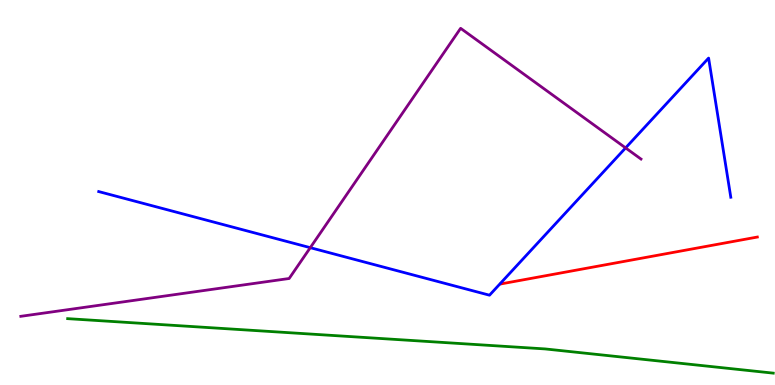[{'lines': ['blue', 'red'], 'intersections': []}, {'lines': ['green', 'red'], 'intersections': []}, {'lines': ['purple', 'red'], 'intersections': []}, {'lines': ['blue', 'green'], 'intersections': []}, {'lines': ['blue', 'purple'], 'intersections': [{'x': 4.0, 'y': 3.57}, {'x': 8.07, 'y': 6.16}]}, {'lines': ['green', 'purple'], 'intersections': []}]